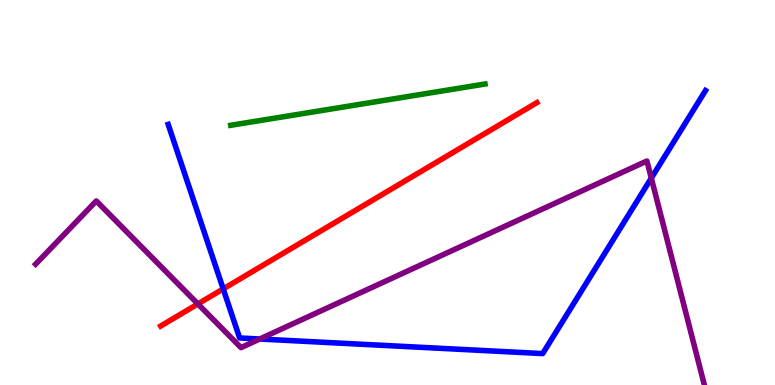[{'lines': ['blue', 'red'], 'intersections': [{'x': 2.88, 'y': 2.5}]}, {'lines': ['green', 'red'], 'intersections': []}, {'lines': ['purple', 'red'], 'intersections': [{'x': 2.55, 'y': 2.11}]}, {'lines': ['blue', 'green'], 'intersections': []}, {'lines': ['blue', 'purple'], 'intersections': [{'x': 3.35, 'y': 1.19}, {'x': 8.4, 'y': 5.37}]}, {'lines': ['green', 'purple'], 'intersections': []}]